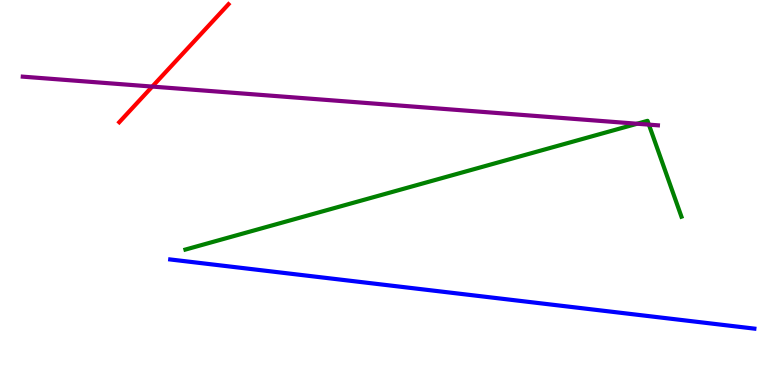[{'lines': ['blue', 'red'], 'intersections': []}, {'lines': ['green', 'red'], 'intersections': []}, {'lines': ['purple', 'red'], 'intersections': [{'x': 1.96, 'y': 7.75}]}, {'lines': ['blue', 'green'], 'intersections': []}, {'lines': ['blue', 'purple'], 'intersections': []}, {'lines': ['green', 'purple'], 'intersections': [{'x': 8.22, 'y': 6.79}, {'x': 8.37, 'y': 6.76}]}]